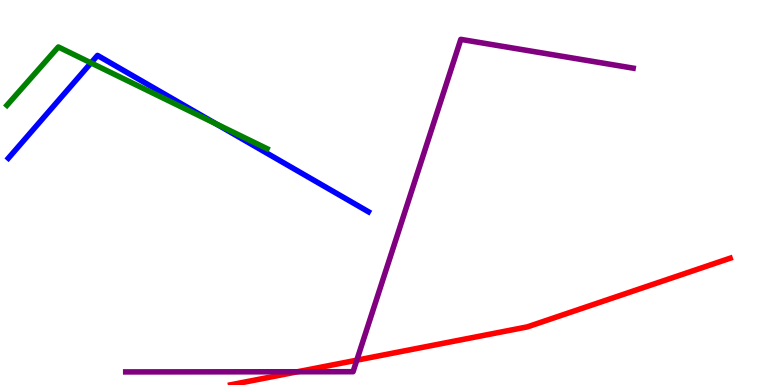[{'lines': ['blue', 'red'], 'intersections': []}, {'lines': ['green', 'red'], 'intersections': []}, {'lines': ['purple', 'red'], 'intersections': [{'x': 3.84, 'y': 0.344}, {'x': 4.6, 'y': 0.645}]}, {'lines': ['blue', 'green'], 'intersections': [{'x': 1.17, 'y': 8.37}, {'x': 2.79, 'y': 6.78}]}, {'lines': ['blue', 'purple'], 'intersections': []}, {'lines': ['green', 'purple'], 'intersections': []}]